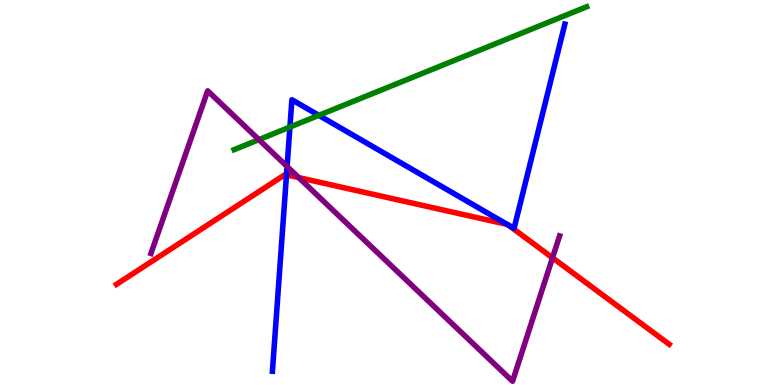[{'lines': ['blue', 'red'], 'intersections': [{'x': 3.7, 'y': 5.46}, {'x': 6.54, 'y': 4.17}, {'x': 6.56, 'y': 4.15}]}, {'lines': ['green', 'red'], 'intersections': []}, {'lines': ['purple', 'red'], 'intersections': [{'x': 3.85, 'y': 5.39}, {'x': 7.13, 'y': 3.3}]}, {'lines': ['blue', 'green'], 'intersections': [{'x': 3.74, 'y': 6.7}, {'x': 4.11, 'y': 7.0}]}, {'lines': ['blue', 'purple'], 'intersections': [{'x': 3.7, 'y': 5.68}]}, {'lines': ['green', 'purple'], 'intersections': [{'x': 3.34, 'y': 6.37}]}]